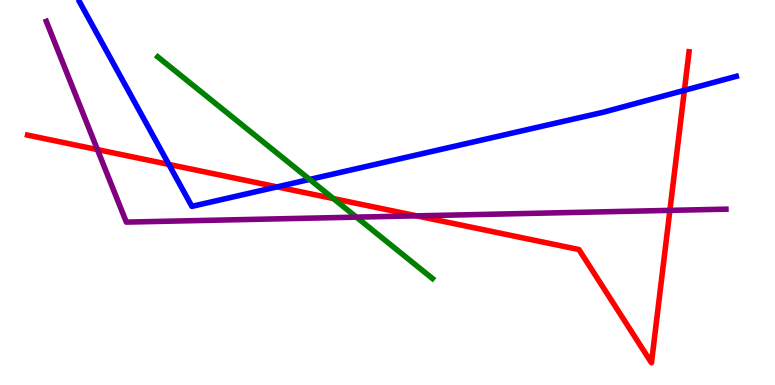[{'lines': ['blue', 'red'], 'intersections': [{'x': 2.18, 'y': 5.73}, {'x': 3.57, 'y': 5.15}, {'x': 8.83, 'y': 7.65}]}, {'lines': ['green', 'red'], 'intersections': [{'x': 4.3, 'y': 4.84}]}, {'lines': ['purple', 'red'], 'intersections': [{'x': 1.26, 'y': 6.11}, {'x': 5.38, 'y': 4.39}, {'x': 8.64, 'y': 4.54}]}, {'lines': ['blue', 'green'], 'intersections': [{'x': 4.0, 'y': 5.34}]}, {'lines': ['blue', 'purple'], 'intersections': []}, {'lines': ['green', 'purple'], 'intersections': [{'x': 4.6, 'y': 4.36}]}]